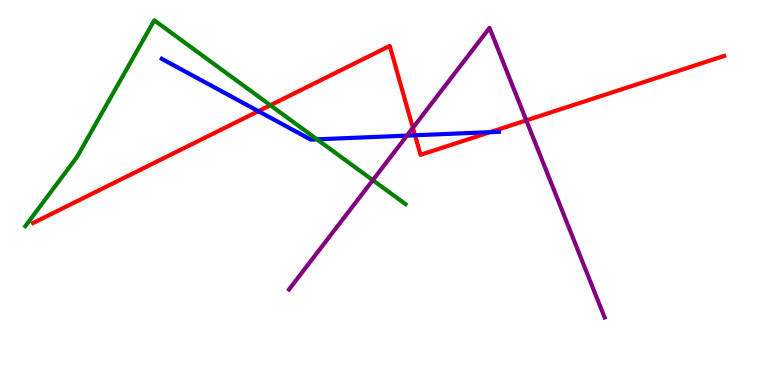[{'lines': ['blue', 'red'], 'intersections': [{'x': 3.33, 'y': 7.11}, {'x': 5.35, 'y': 6.49}, {'x': 6.32, 'y': 6.57}]}, {'lines': ['green', 'red'], 'intersections': [{'x': 3.49, 'y': 7.27}]}, {'lines': ['purple', 'red'], 'intersections': [{'x': 5.33, 'y': 6.68}, {'x': 6.79, 'y': 6.87}]}, {'lines': ['blue', 'green'], 'intersections': [{'x': 4.09, 'y': 6.38}]}, {'lines': ['blue', 'purple'], 'intersections': [{'x': 5.25, 'y': 6.48}]}, {'lines': ['green', 'purple'], 'intersections': [{'x': 4.81, 'y': 5.32}]}]